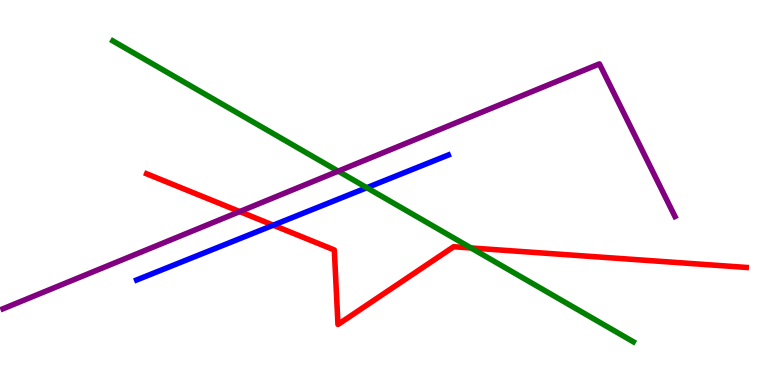[{'lines': ['blue', 'red'], 'intersections': [{'x': 3.53, 'y': 4.15}]}, {'lines': ['green', 'red'], 'intersections': [{'x': 6.08, 'y': 3.56}]}, {'lines': ['purple', 'red'], 'intersections': [{'x': 3.09, 'y': 4.5}]}, {'lines': ['blue', 'green'], 'intersections': [{'x': 4.73, 'y': 5.12}]}, {'lines': ['blue', 'purple'], 'intersections': []}, {'lines': ['green', 'purple'], 'intersections': [{'x': 4.36, 'y': 5.55}]}]